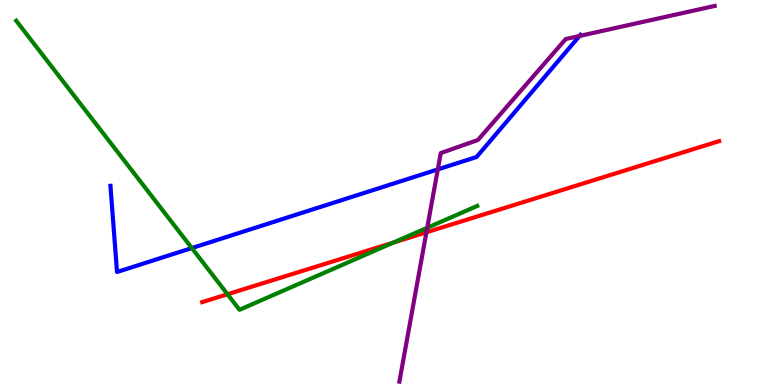[{'lines': ['blue', 'red'], 'intersections': []}, {'lines': ['green', 'red'], 'intersections': [{'x': 2.94, 'y': 2.36}, {'x': 5.07, 'y': 3.7}]}, {'lines': ['purple', 'red'], 'intersections': [{'x': 5.5, 'y': 3.97}]}, {'lines': ['blue', 'green'], 'intersections': [{'x': 2.48, 'y': 3.56}]}, {'lines': ['blue', 'purple'], 'intersections': [{'x': 5.65, 'y': 5.6}, {'x': 7.48, 'y': 9.07}]}, {'lines': ['green', 'purple'], 'intersections': [{'x': 5.51, 'y': 4.08}]}]